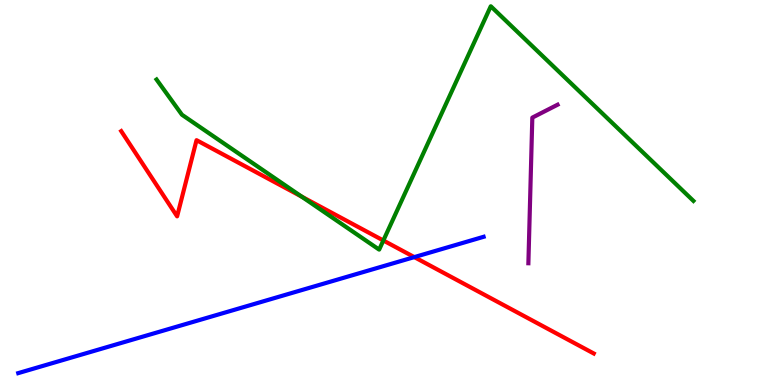[{'lines': ['blue', 'red'], 'intersections': [{'x': 5.35, 'y': 3.32}]}, {'lines': ['green', 'red'], 'intersections': [{'x': 3.89, 'y': 4.89}, {'x': 4.95, 'y': 3.75}]}, {'lines': ['purple', 'red'], 'intersections': []}, {'lines': ['blue', 'green'], 'intersections': []}, {'lines': ['blue', 'purple'], 'intersections': []}, {'lines': ['green', 'purple'], 'intersections': []}]